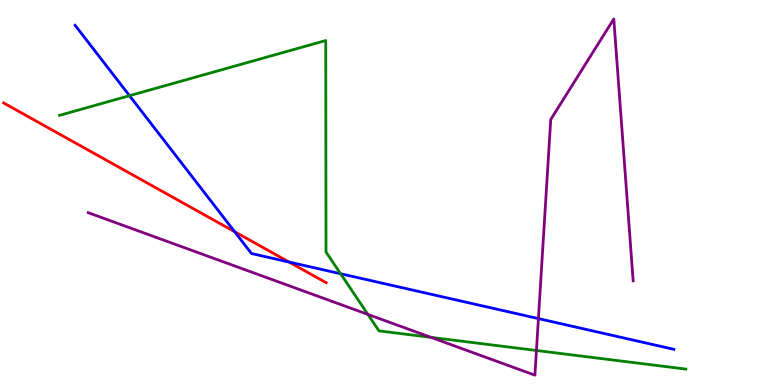[{'lines': ['blue', 'red'], 'intersections': [{'x': 3.03, 'y': 3.98}, {'x': 3.73, 'y': 3.19}]}, {'lines': ['green', 'red'], 'intersections': []}, {'lines': ['purple', 'red'], 'intersections': []}, {'lines': ['blue', 'green'], 'intersections': [{'x': 1.67, 'y': 7.51}, {'x': 4.39, 'y': 2.89}]}, {'lines': ['blue', 'purple'], 'intersections': [{'x': 6.95, 'y': 1.72}]}, {'lines': ['green', 'purple'], 'intersections': [{'x': 4.75, 'y': 1.83}, {'x': 5.56, 'y': 1.24}, {'x': 6.92, 'y': 0.896}]}]